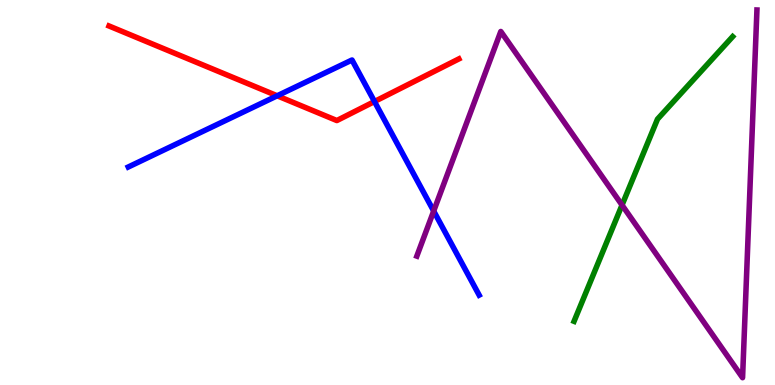[{'lines': ['blue', 'red'], 'intersections': [{'x': 3.58, 'y': 7.51}, {'x': 4.83, 'y': 7.36}]}, {'lines': ['green', 'red'], 'intersections': []}, {'lines': ['purple', 'red'], 'intersections': []}, {'lines': ['blue', 'green'], 'intersections': []}, {'lines': ['blue', 'purple'], 'intersections': [{'x': 5.6, 'y': 4.52}]}, {'lines': ['green', 'purple'], 'intersections': [{'x': 8.03, 'y': 4.67}]}]